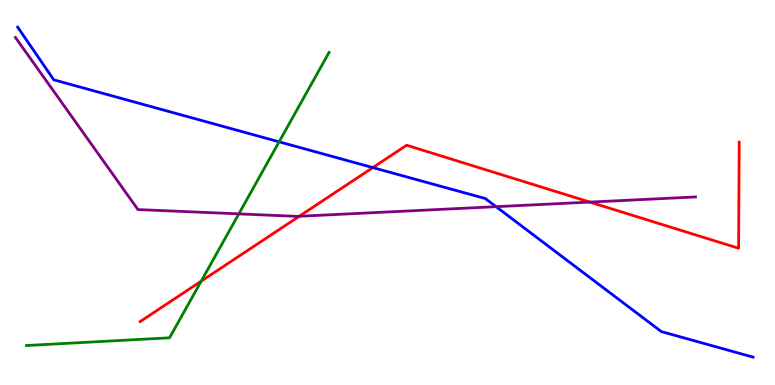[{'lines': ['blue', 'red'], 'intersections': [{'x': 4.81, 'y': 5.65}]}, {'lines': ['green', 'red'], 'intersections': [{'x': 2.6, 'y': 2.7}]}, {'lines': ['purple', 'red'], 'intersections': [{'x': 3.86, 'y': 4.38}, {'x': 7.61, 'y': 4.75}]}, {'lines': ['blue', 'green'], 'intersections': [{'x': 3.6, 'y': 6.32}]}, {'lines': ['blue', 'purple'], 'intersections': [{'x': 6.4, 'y': 4.63}]}, {'lines': ['green', 'purple'], 'intersections': [{'x': 3.08, 'y': 4.44}]}]